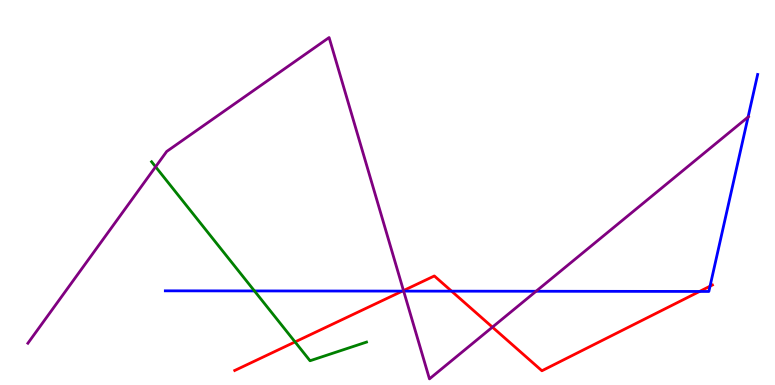[{'lines': ['blue', 'red'], 'intersections': [{'x': 5.19, 'y': 2.44}, {'x': 5.83, 'y': 2.44}, {'x': 9.03, 'y': 2.43}, {'x': 9.16, 'y': 2.57}]}, {'lines': ['green', 'red'], 'intersections': [{'x': 3.81, 'y': 1.12}]}, {'lines': ['purple', 'red'], 'intersections': [{'x': 5.21, 'y': 2.45}, {'x': 6.35, 'y': 1.5}]}, {'lines': ['blue', 'green'], 'intersections': [{'x': 3.28, 'y': 2.44}]}, {'lines': ['blue', 'purple'], 'intersections': [{'x': 5.21, 'y': 2.44}, {'x': 6.92, 'y': 2.43}, {'x': 9.65, 'y': 6.96}]}, {'lines': ['green', 'purple'], 'intersections': [{'x': 2.01, 'y': 5.67}]}]